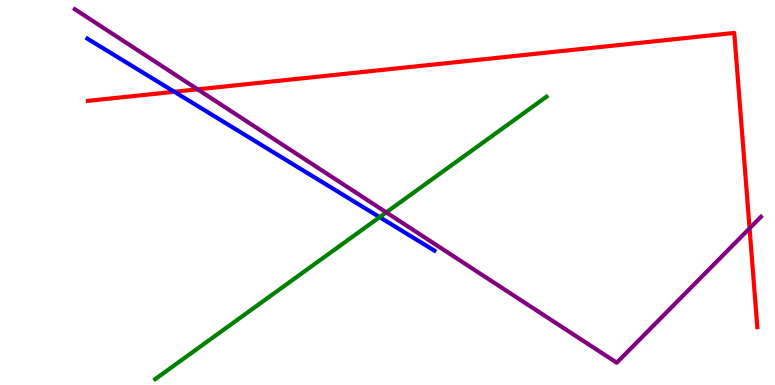[{'lines': ['blue', 'red'], 'intersections': [{'x': 2.25, 'y': 7.62}]}, {'lines': ['green', 'red'], 'intersections': []}, {'lines': ['purple', 'red'], 'intersections': [{'x': 2.55, 'y': 7.68}, {'x': 9.67, 'y': 4.07}]}, {'lines': ['blue', 'green'], 'intersections': [{'x': 4.9, 'y': 4.36}]}, {'lines': ['blue', 'purple'], 'intersections': []}, {'lines': ['green', 'purple'], 'intersections': [{'x': 4.98, 'y': 4.48}]}]